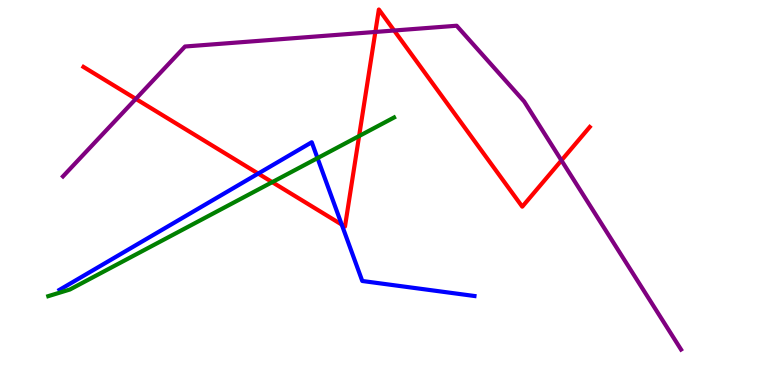[{'lines': ['blue', 'red'], 'intersections': [{'x': 3.33, 'y': 5.49}, {'x': 4.41, 'y': 4.17}]}, {'lines': ['green', 'red'], 'intersections': [{'x': 3.51, 'y': 5.27}, {'x': 4.63, 'y': 6.47}]}, {'lines': ['purple', 'red'], 'intersections': [{'x': 1.75, 'y': 7.43}, {'x': 4.84, 'y': 9.17}, {'x': 5.09, 'y': 9.21}, {'x': 7.24, 'y': 5.83}]}, {'lines': ['blue', 'green'], 'intersections': [{'x': 4.1, 'y': 5.89}]}, {'lines': ['blue', 'purple'], 'intersections': []}, {'lines': ['green', 'purple'], 'intersections': []}]